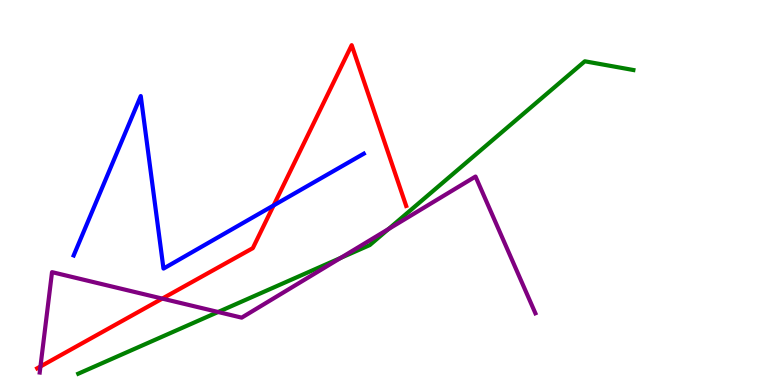[{'lines': ['blue', 'red'], 'intersections': [{'x': 3.53, 'y': 4.66}]}, {'lines': ['green', 'red'], 'intersections': []}, {'lines': ['purple', 'red'], 'intersections': [{'x': 0.522, 'y': 0.481}, {'x': 2.09, 'y': 2.24}]}, {'lines': ['blue', 'green'], 'intersections': []}, {'lines': ['blue', 'purple'], 'intersections': []}, {'lines': ['green', 'purple'], 'intersections': [{'x': 2.81, 'y': 1.9}, {'x': 4.4, 'y': 3.3}, {'x': 5.01, 'y': 4.05}]}]